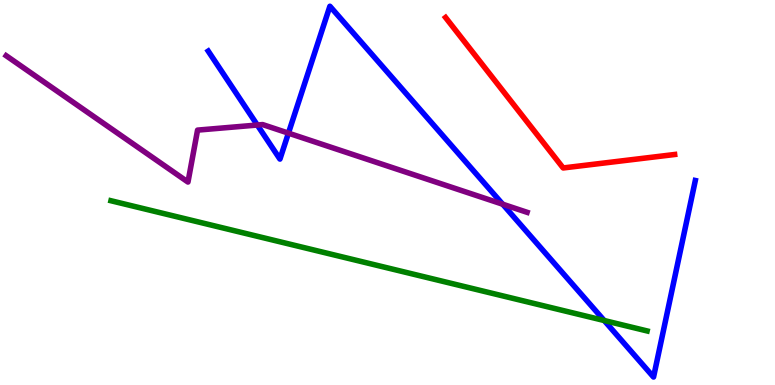[{'lines': ['blue', 'red'], 'intersections': []}, {'lines': ['green', 'red'], 'intersections': []}, {'lines': ['purple', 'red'], 'intersections': []}, {'lines': ['blue', 'green'], 'intersections': [{'x': 7.8, 'y': 1.67}]}, {'lines': ['blue', 'purple'], 'intersections': [{'x': 3.32, 'y': 6.75}, {'x': 3.72, 'y': 6.54}, {'x': 6.49, 'y': 4.7}]}, {'lines': ['green', 'purple'], 'intersections': []}]